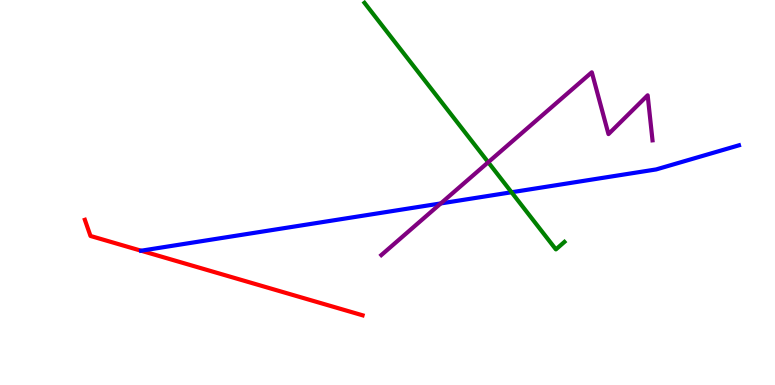[{'lines': ['blue', 'red'], 'intersections': []}, {'lines': ['green', 'red'], 'intersections': []}, {'lines': ['purple', 'red'], 'intersections': []}, {'lines': ['blue', 'green'], 'intersections': [{'x': 6.6, 'y': 5.01}]}, {'lines': ['blue', 'purple'], 'intersections': [{'x': 5.69, 'y': 4.72}]}, {'lines': ['green', 'purple'], 'intersections': [{'x': 6.3, 'y': 5.79}]}]